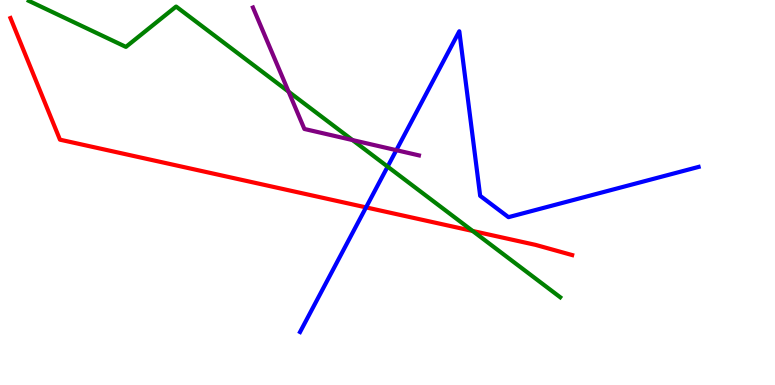[{'lines': ['blue', 'red'], 'intersections': [{'x': 4.72, 'y': 4.61}]}, {'lines': ['green', 'red'], 'intersections': [{'x': 6.1, 'y': 4.0}]}, {'lines': ['purple', 'red'], 'intersections': []}, {'lines': ['blue', 'green'], 'intersections': [{'x': 5.0, 'y': 5.67}]}, {'lines': ['blue', 'purple'], 'intersections': [{'x': 5.11, 'y': 6.1}]}, {'lines': ['green', 'purple'], 'intersections': [{'x': 3.72, 'y': 7.62}, {'x': 4.55, 'y': 6.36}]}]